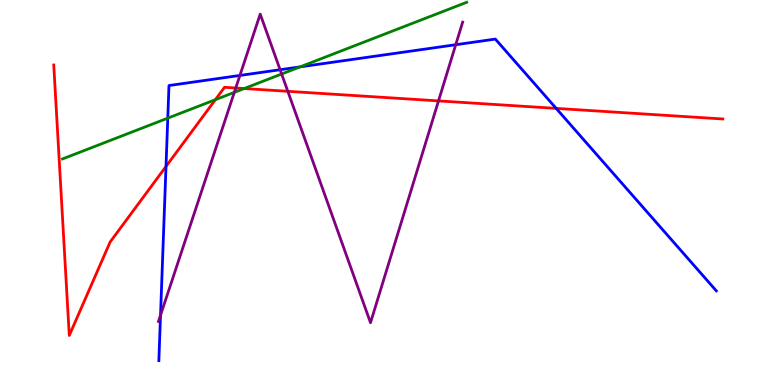[{'lines': ['blue', 'red'], 'intersections': [{'x': 2.14, 'y': 5.68}, {'x': 7.18, 'y': 7.18}]}, {'lines': ['green', 'red'], 'intersections': [{'x': 2.78, 'y': 7.41}, {'x': 3.15, 'y': 7.7}]}, {'lines': ['purple', 'red'], 'intersections': [{'x': 3.04, 'y': 7.71}, {'x': 3.71, 'y': 7.63}, {'x': 5.66, 'y': 7.38}]}, {'lines': ['blue', 'green'], 'intersections': [{'x': 2.16, 'y': 6.93}, {'x': 3.87, 'y': 8.26}]}, {'lines': ['blue', 'purple'], 'intersections': [{'x': 2.07, 'y': 1.81}, {'x': 3.1, 'y': 8.04}, {'x': 3.61, 'y': 8.19}, {'x': 5.88, 'y': 8.84}]}, {'lines': ['green', 'purple'], 'intersections': [{'x': 3.02, 'y': 7.6}, {'x': 3.63, 'y': 8.08}]}]